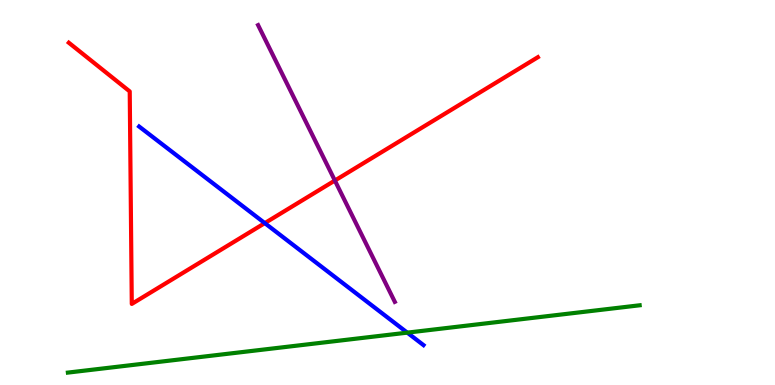[{'lines': ['blue', 'red'], 'intersections': [{'x': 3.42, 'y': 4.2}]}, {'lines': ['green', 'red'], 'intersections': []}, {'lines': ['purple', 'red'], 'intersections': [{'x': 4.32, 'y': 5.31}]}, {'lines': ['blue', 'green'], 'intersections': [{'x': 5.26, 'y': 1.36}]}, {'lines': ['blue', 'purple'], 'intersections': []}, {'lines': ['green', 'purple'], 'intersections': []}]